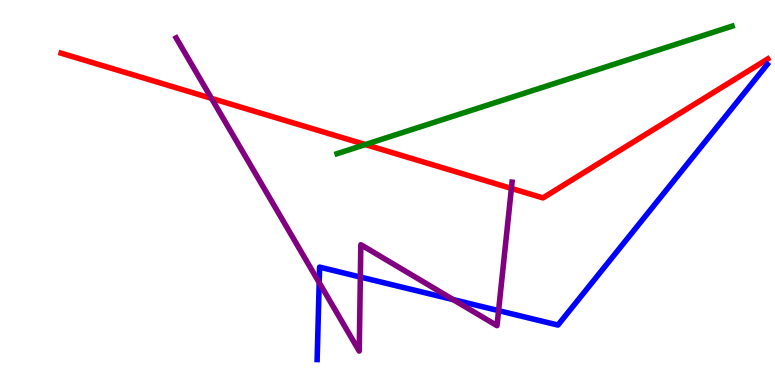[{'lines': ['blue', 'red'], 'intersections': []}, {'lines': ['green', 'red'], 'intersections': [{'x': 4.71, 'y': 6.25}]}, {'lines': ['purple', 'red'], 'intersections': [{'x': 2.73, 'y': 7.45}, {'x': 6.6, 'y': 5.11}]}, {'lines': ['blue', 'green'], 'intersections': []}, {'lines': ['blue', 'purple'], 'intersections': [{'x': 4.12, 'y': 2.66}, {'x': 4.65, 'y': 2.8}, {'x': 5.85, 'y': 2.22}, {'x': 6.43, 'y': 1.93}]}, {'lines': ['green', 'purple'], 'intersections': []}]